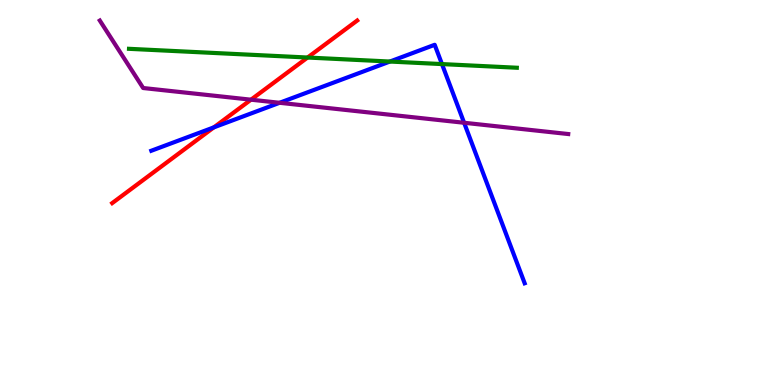[{'lines': ['blue', 'red'], 'intersections': [{'x': 2.76, 'y': 6.69}]}, {'lines': ['green', 'red'], 'intersections': [{'x': 3.97, 'y': 8.51}]}, {'lines': ['purple', 'red'], 'intersections': [{'x': 3.24, 'y': 7.41}]}, {'lines': ['blue', 'green'], 'intersections': [{'x': 5.03, 'y': 8.4}, {'x': 5.7, 'y': 8.34}]}, {'lines': ['blue', 'purple'], 'intersections': [{'x': 3.61, 'y': 7.33}, {'x': 5.99, 'y': 6.81}]}, {'lines': ['green', 'purple'], 'intersections': []}]